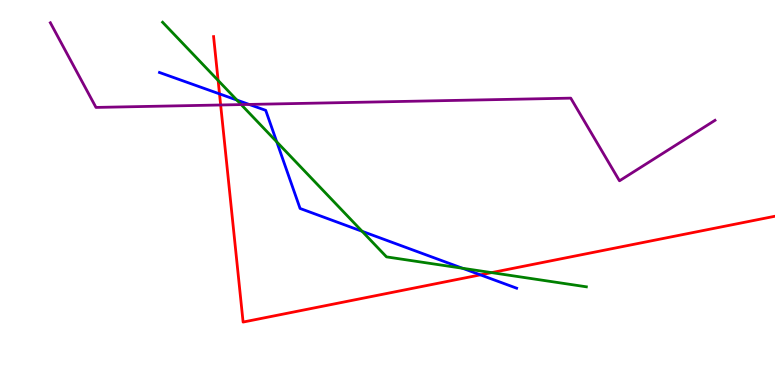[{'lines': ['blue', 'red'], 'intersections': [{'x': 2.83, 'y': 7.56}, {'x': 6.2, 'y': 2.86}]}, {'lines': ['green', 'red'], 'intersections': [{'x': 2.81, 'y': 7.91}, {'x': 6.34, 'y': 2.92}]}, {'lines': ['purple', 'red'], 'intersections': [{'x': 2.85, 'y': 7.27}]}, {'lines': ['blue', 'green'], 'intersections': [{'x': 3.06, 'y': 7.4}, {'x': 3.57, 'y': 6.32}, {'x': 4.67, 'y': 3.99}, {'x': 5.97, 'y': 3.03}]}, {'lines': ['blue', 'purple'], 'intersections': [{'x': 3.21, 'y': 7.29}]}, {'lines': ['green', 'purple'], 'intersections': [{'x': 3.11, 'y': 7.28}]}]